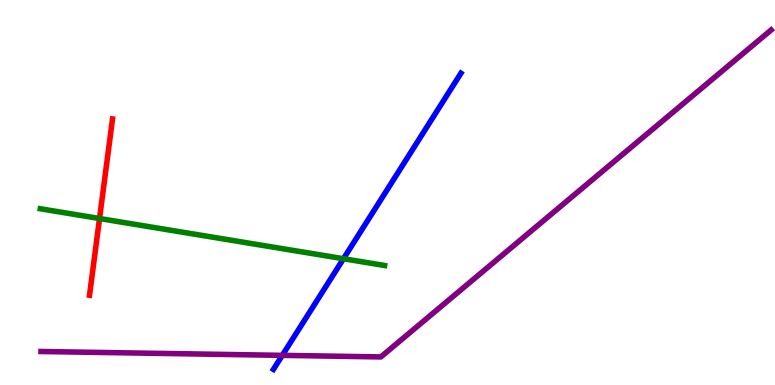[{'lines': ['blue', 'red'], 'intersections': []}, {'lines': ['green', 'red'], 'intersections': [{'x': 1.28, 'y': 4.32}]}, {'lines': ['purple', 'red'], 'intersections': []}, {'lines': ['blue', 'green'], 'intersections': [{'x': 4.43, 'y': 3.28}]}, {'lines': ['blue', 'purple'], 'intersections': [{'x': 3.64, 'y': 0.77}]}, {'lines': ['green', 'purple'], 'intersections': []}]